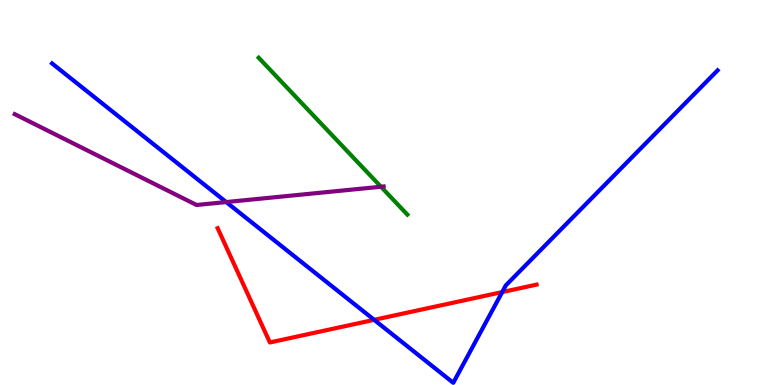[{'lines': ['blue', 'red'], 'intersections': [{'x': 4.83, 'y': 1.69}, {'x': 6.48, 'y': 2.41}]}, {'lines': ['green', 'red'], 'intersections': []}, {'lines': ['purple', 'red'], 'intersections': []}, {'lines': ['blue', 'green'], 'intersections': []}, {'lines': ['blue', 'purple'], 'intersections': [{'x': 2.92, 'y': 4.75}]}, {'lines': ['green', 'purple'], 'intersections': [{'x': 4.92, 'y': 5.15}]}]